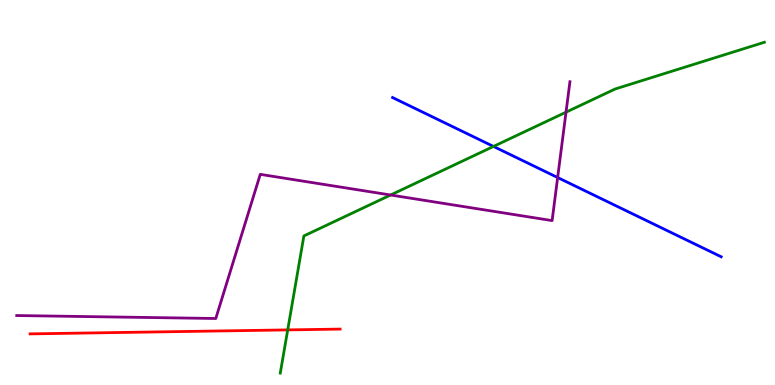[{'lines': ['blue', 'red'], 'intersections': []}, {'lines': ['green', 'red'], 'intersections': [{'x': 3.71, 'y': 1.43}]}, {'lines': ['purple', 'red'], 'intersections': []}, {'lines': ['blue', 'green'], 'intersections': [{'x': 6.37, 'y': 6.2}]}, {'lines': ['blue', 'purple'], 'intersections': [{'x': 7.2, 'y': 5.39}]}, {'lines': ['green', 'purple'], 'intersections': [{'x': 5.04, 'y': 4.93}, {'x': 7.3, 'y': 7.09}]}]